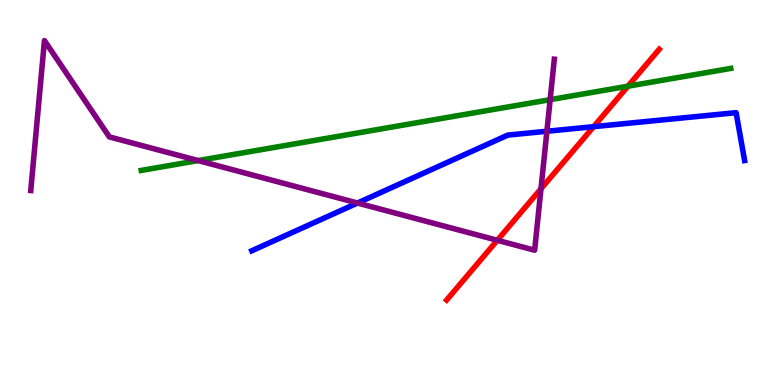[{'lines': ['blue', 'red'], 'intersections': [{'x': 7.66, 'y': 6.71}]}, {'lines': ['green', 'red'], 'intersections': [{'x': 8.1, 'y': 7.76}]}, {'lines': ['purple', 'red'], 'intersections': [{'x': 6.42, 'y': 3.76}, {'x': 6.98, 'y': 5.1}]}, {'lines': ['blue', 'green'], 'intersections': []}, {'lines': ['blue', 'purple'], 'intersections': [{'x': 4.61, 'y': 4.73}, {'x': 7.06, 'y': 6.59}]}, {'lines': ['green', 'purple'], 'intersections': [{'x': 2.56, 'y': 5.83}, {'x': 7.1, 'y': 7.41}]}]